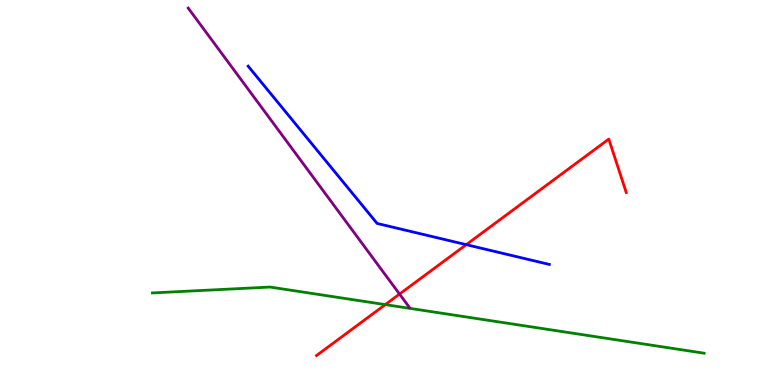[{'lines': ['blue', 'red'], 'intersections': [{'x': 6.02, 'y': 3.65}]}, {'lines': ['green', 'red'], 'intersections': [{'x': 4.97, 'y': 2.09}]}, {'lines': ['purple', 'red'], 'intersections': [{'x': 5.16, 'y': 2.36}]}, {'lines': ['blue', 'green'], 'intersections': []}, {'lines': ['blue', 'purple'], 'intersections': []}, {'lines': ['green', 'purple'], 'intersections': []}]